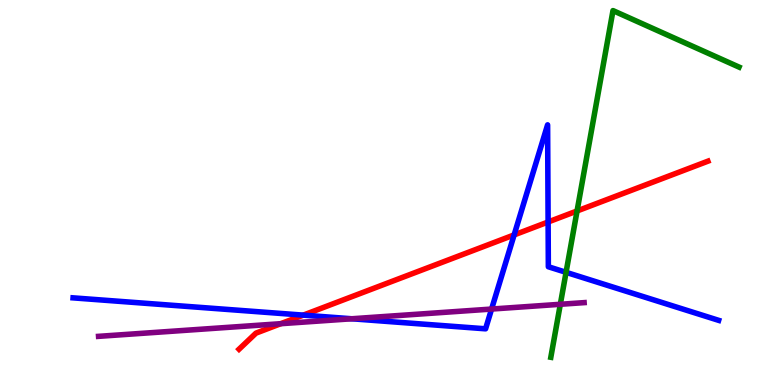[{'lines': ['blue', 'red'], 'intersections': [{'x': 3.91, 'y': 1.81}, {'x': 6.63, 'y': 3.9}, {'x': 7.07, 'y': 4.23}]}, {'lines': ['green', 'red'], 'intersections': [{'x': 7.45, 'y': 4.52}]}, {'lines': ['purple', 'red'], 'intersections': [{'x': 3.62, 'y': 1.59}]}, {'lines': ['blue', 'green'], 'intersections': [{'x': 7.3, 'y': 2.93}]}, {'lines': ['blue', 'purple'], 'intersections': [{'x': 4.54, 'y': 1.72}, {'x': 6.34, 'y': 1.97}]}, {'lines': ['green', 'purple'], 'intersections': [{'x': 7.23, 'y': 2.1}]}]